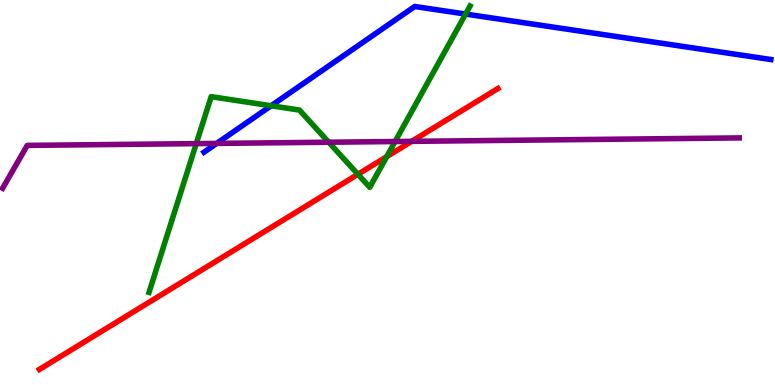[{'lines': ['blue', 'red'], 'intersections': []}, {'lines': ['green', 'red'], 'intersections': [{'x': 4.62, 'y': 5.47}, {'x': 4.99, 'y': 5.93}]}, {'lines': ['purple', 'red'], 'intersections': [{'x': 5.31, 'y': 6.33}]}, {'lines': ['blue', 'green'], 'intersections': [{'x': 3.5, 'y': 7.25}, {'x': 6.01, 'y': 9.63}]}, {'lines': ['blue', 'purple'], 'intersections': [{'x': 2.8, 'y': 6.28}]}, {'lines': ['green', 'purple'], 'intersections': [{'x': 2.53, 'y': 6.27}, {'x': 4.24, 'y': 6.31}, {'x': 5.1, 'y': 6.32}]}]